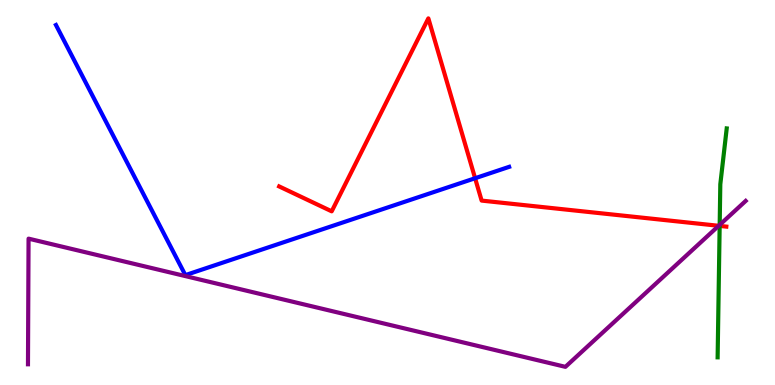[{'lines': ['blue', 'red'], 'intersections': [{'x': 6.13, 'y': 5.37}]}, {'lines': ['green', 'red'], 'intersections': [{'x': 9.29, 'y': 4.13}]}, {'lines': ['purple', 'red'], 'intersections': [{'x': 9.27, 'y': 4.14}]}, {'lines': ['blue', 'green'], 'intersections': []}, {'lines': ['blue', 'purple'], 'intersections': []}, {'lines': ['green', 'purple'], 'intersections': [{'x': 9.29, 'y': 4.16}]}]